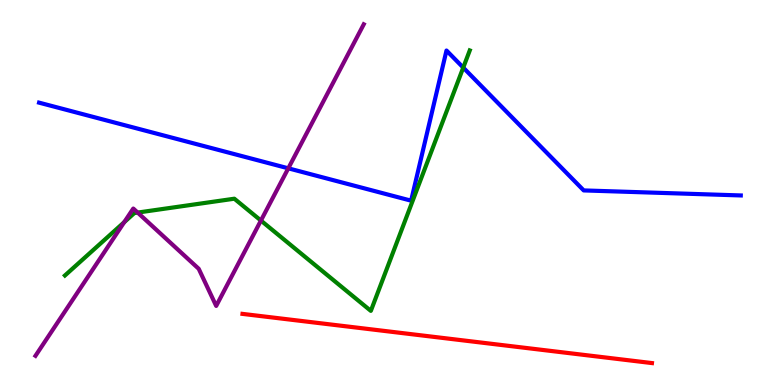[{'lines': ['blue', 'red'], 'intersections': []}, {'lines': ['green', 'red'], 'intersections': []}, {'lines': ['purple', 'red'], 'intersections': []}, {'lines': ['blue', 'green'], 'intersections': [{'x': 5.98, 'y': 8.24}]}, {'lines': ['blue', 'purple'], 'intersections': [{'x': 3.72, 'y': 5.63}]}, {'lines': ['green', 'purple'], 'intersections': [{'x': 1.6, 'y': 4.23}, {'x': 1.78, 'y': 4.48}, {'x': 3.37, 'y': 4.27}]}]